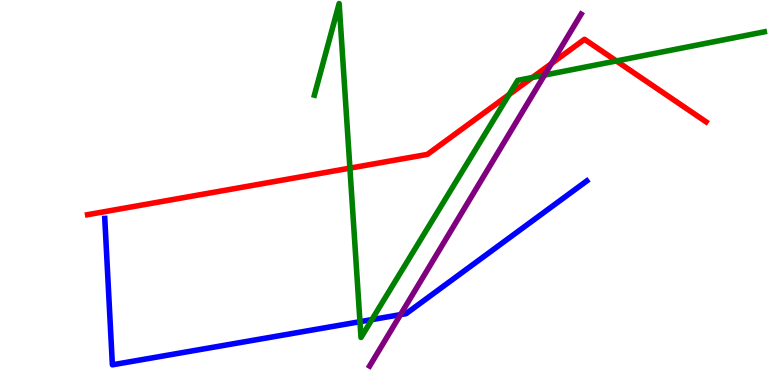[{'lines': ['blue', 'red'], 'intersections': []}, {'lines': ['green', 'red'], 'intersections': [{'x': 4.51, 'y': 5.63}, {'x': 6.57, 'y': 7.54}, {'x': 6.87, 'y': 7.99}, {'x': 7.95, 'y': 8.42}]}, {'lines': ['purple', 'red'], 'intersections': [{'x': 7.12, 'y': 8.35}]}, {'lines': ['blue', 'green'], 'intersections': [{'x': 4.64, 'y': 1.64}, {'x': 4.8, 'y': 1.7}]}, {'lines': ['blue', 'purple'], 'intersections': [{'x': 5.17, 'y': 1.83}]}, {'lines': ['green', 'purple'], 'intersections': [{'x': 7.03, 'y': 8.05}]}]